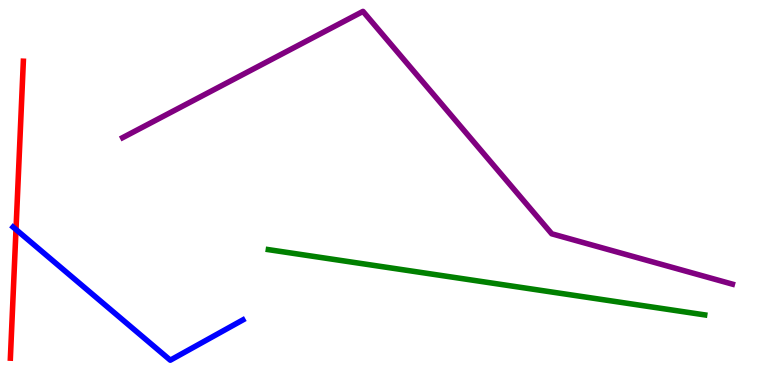[{'lines': ['blue', 'red'], 'intersections': [{'x': 0.206, 'y': 4.04}]}, {'lines': ['green', 'red'], 'intersections': []}, {'lines': ['purple', 'red'], 'intersections': []}, {'lines': ['blue', 'green'], 'intersections': []}, {'lines': ['blue', 'purple'], 'intersections': []}, {'lines': ['green', 'purple'], 'intersections': []}]